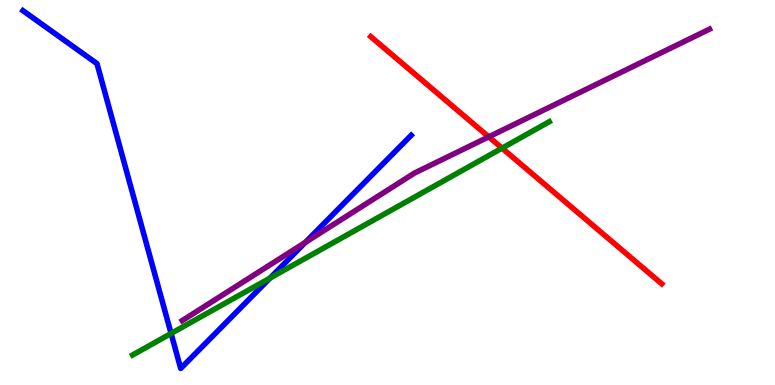[{'lines': ['blue', 'red'], 'intersections': []}, {'lines': ['green', 'red'], 'intersections': [{'x': 6.48, 'y': 6.15}]}, {'lines': ['purple', 'red'], 'intersections': [{'x': 6.31, 'y': 6.45}]}, {'lines': ['blue', 'green'], 'intersections': [{'x': 2.21, 'y': 1.34}, {'x': 3.48, 'y': 2.78}]}, {'lines': ['blue', 'purple'], 'intersections': [{'x': 3.94, 'y': 3.7}]}, {'lines': ['green', 'purple'], 'intersections': []}]